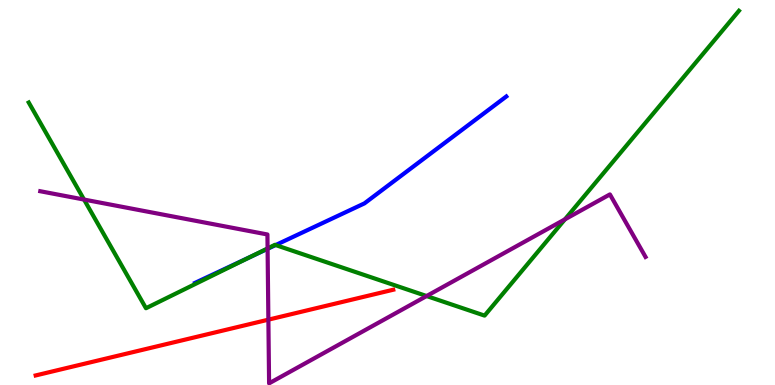[{'lines': ['blue', 'red'], 'intersections': []}, {'lines': ['green', 'red'], 'intersections': []}, {'lines': ['purple', 'red'], 'intersections': [{'x': 3.46, 'y': 1.7}]}, {'lines': ['blue', 'green'], 'intersections': [{'x': 3.23, 'y': 3.33}, {'x': 3.56, 'y': 3.64}]}, {'lines': ['blue', 'purple'], 'intersections': [{'x': 3.45, 'y': 3.54}]}, {'lines': ['green', 'purple'], 'intersections': [{'x': 1.08, 'y': 4.82}, {'x': 3.45, 'y': 3.55}, {'x': 5.5, 'y': 2.31}, {'x': 7.29, 'y': 4.3}]}]